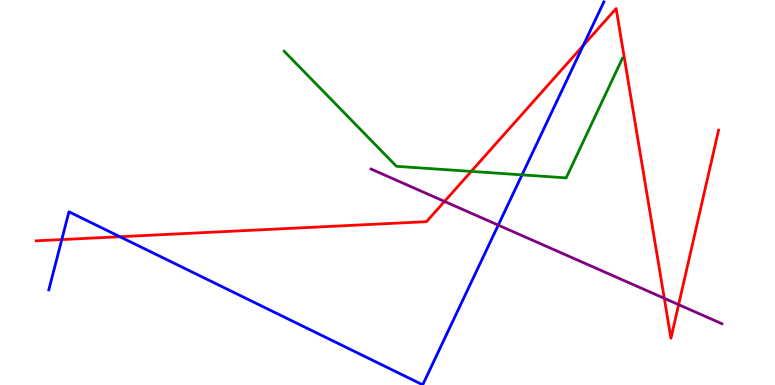[{'lines': ['blue', 'red'], 'intersections': [{'x': 0.797, 'y': 3.78}, {'x': 1.55, 'y': 3.85}, {'x': 7.53, 'y': 8.82}]}, {'lines': ['green', 'red'], 'intersections': [{'x': 6.08, 'y': 5.55}]}, {'lines': ['purple', 'red'], 'intersections': [{'x': 5.74, 'y': 4.77}, {'x': 8.57, 'y': 2.25}, {'x': 8.76, 'y': 2.09}]}, {'lines': ['blue', 'green'], 'intersections': [{'x': 6.74, 'y': 5.46}]}, {'lines': ['blue', 'purple'], 'intersections': [{'x': 6.43, 'y': 4.15}]}, {'lines': ['green', 'purple'], 'intersections': []}]